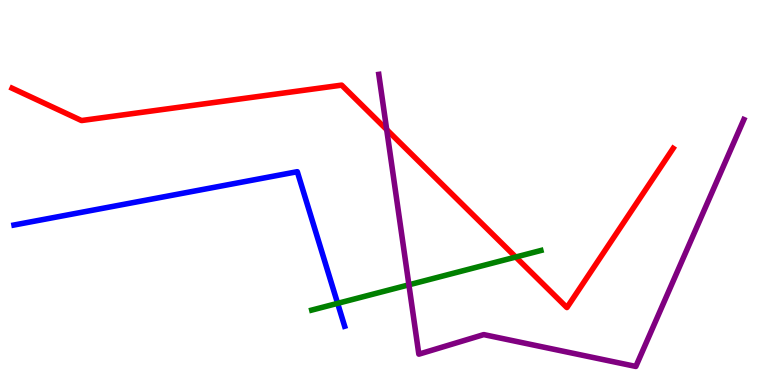[{'lines': ['blue', 'red'], 'intersections': []}, {'lines': ['green', 'red'], 'intersections': [{'x': 6.65, 'y': 3.32}]}, {'lines': ['purple', 'red'], 'intersections': [{'x': 4.99, 'y': 6.63}]}, {'lines': ['blue', 'green'], 'intersections': [{'x': 4.36, 'y': 2.12}]}, {'lines': ['blue', 'purple'], 'intersections': []}, {'lines': ['green', 'purple'], 'intersections': [{'x': 5.28, 'y': 2.6}]}]